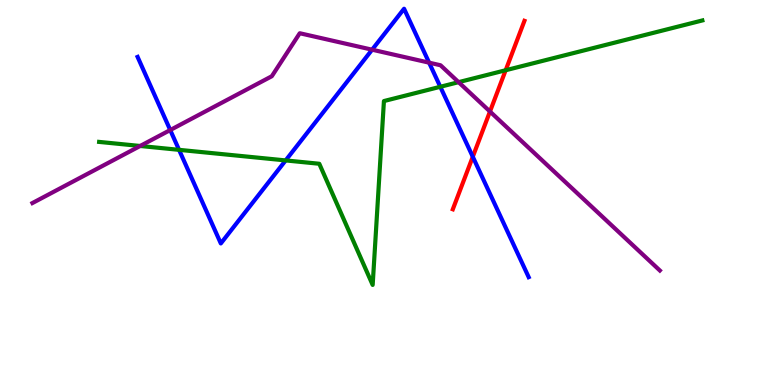[{'lines': ['blue', 'red'], 'intersections': [{'x': 6.1, 'y': 5.93}]}, {'lines': ['green', 'red'], 'intersections': [{'x': 6.52, 'y': 8.18}]}, {'lines': ['purple', 'red'], 'intersections': [{'x': 6.32, 'y': 7.1}]}, {'lines': ['blue', 'green'], 'intersections': [{'x': 2.31, 'y': 6.11}, {'x': 3.69, 'y': 5.83}, {'x': 5.68, 'y': 7.75}]}, {'lines': ['blue', 'purple'], 'intersections': [{'x': 2.2, 'y': 6.62}, {'x': 4.8, 'y': 8.71}, {'x': 5.54, 'y': 8.37}]}, {'lines': ['green', 'purple'], 'intersections': [{'x': 1.81, 'y': 6.21}, {'x': 5.92, 'y': 7.87}]}]